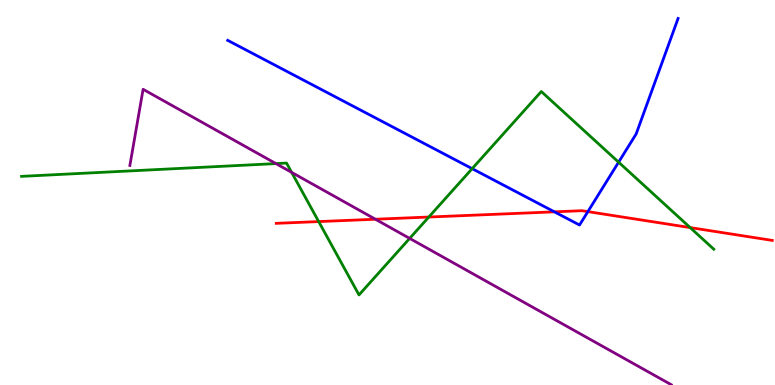[{'lines': ['blue', 'red'], 'intersections': [{'x': 7.15, 'y': 4.5}, {'x': 7.59, 'y': 4.5}]}, {'lines': ['green', 'red'], 'intersections': [{'x': 4.11, 'y': 4.24}, {'x': 5.53, 'y': 4.36}, {'x': 8.91, 'y': 4.09}]}, {'lines': ['purple', 'red'], 'intersections': [{'x': 4.84, 'y': 4.31}]}, {'lines': ['blue', 'green'], 'intersections': [{'x': 6.09, 'y': 5.62}, {'x': 7.98, 'y': 5.79}]}, {'lines': ['blue', 'purple'], 'intersections': []}, {'lines': ['green', 'purple'], 'intersections': [{'x': 3.56, 'y': 5.75}, {'x': 3.76, 'y': 5.52}, {'x': 5.29, 'y': 3.81}]}]